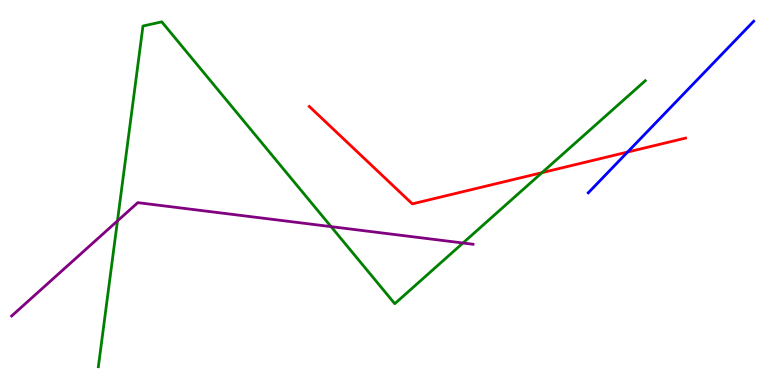[{'lines': ['blue', 'red'], 'intersections': [{'x': 8.1, 'y': 6.05}]}, {'lines': ['green', 'red'], 'intersections': [{'x': 6.99, 'y': 5.52}]}, {'lines': ['purple', 'red'], 'intersections': []}, {'lines': ['blue', 'green'], 'intersections': []}, {'lines': ['blue', 'purple'], 'intersections': []}, {'lines': ['green', 'purple'], 'intersections': [{'x': 1.52, 'y': 4.26}, {'x': 4.27, 'y': 4.11}, {'x': 5.97, 'y': 3.69}]}]